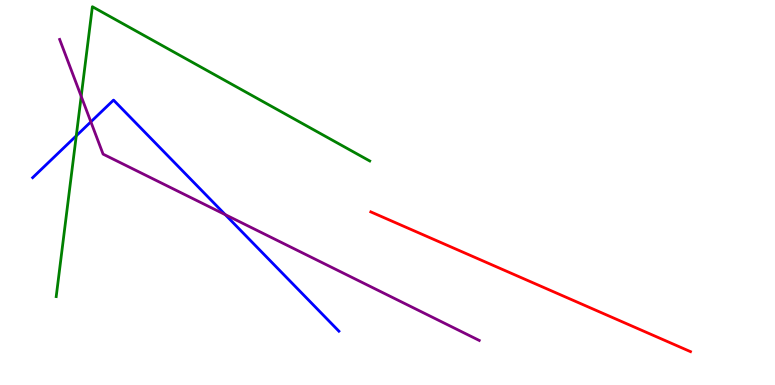[{'lines': ['blue', 'red'], 'intersections': []}, {'lines': ['green', 'red'], 'intersections': []}, {'lines': ['purple', 'red'], 'intersections': []}, {'lines': ['blue', 'green'], 'intersections': [{'x': 0.984, 'y': 6.47}]}, {'lines': ['blue', 'purple'], 'intersections': [{'x': 1.17, 'y': 6.84}, {'x': 2.91, 'y': 4.42}]}, {'lines': ['green', 'purple'], 'intersections': [{'x': 1.05, 'y': 7.5}]}]